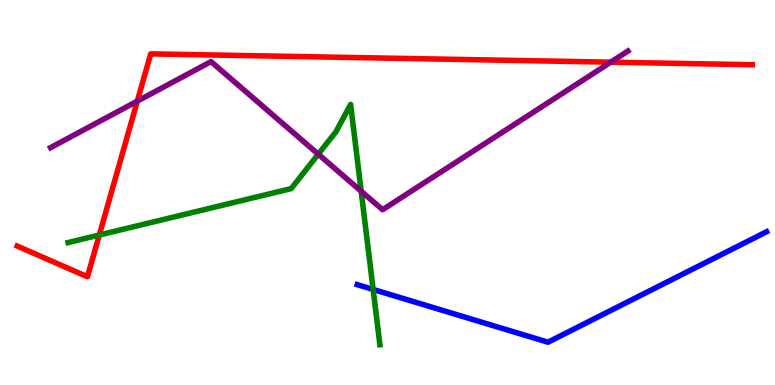[{'lines': ['blue', 'red'], 'intersections': []}, {'lines': ['green', 'red'], 'intersections': [{'x': 1.28, 'y': 3.9}]}, {'lines': ['purple', 'red'], 'intersections': [{'x': 1.77, 'y': 7.37}, {'x': 7.88, 'y': 8.39}]}, {'lines': ['blue', 'green'], 'intersections': [{'x': 4.81, 'y': 2.48}]}, {'lines': ['blue', 'purple'], 'intersections': []}, {'lines': ['green', 'purple'], 'intersections': [{'x': 4.11, 'y': 6.0}, {'x': 4.66, 'y': 5.03}]}]